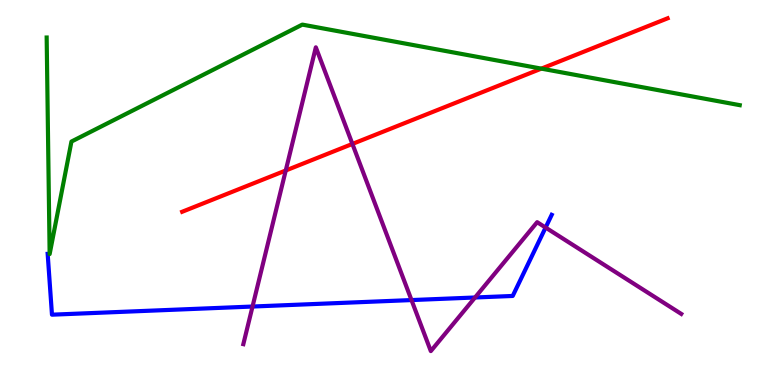[{'lines': ['blue', 'red'], 'intersections': []}, {'lines': ['green', 'red'], 'intersections': [{'x': 6.99, 'y': 8.22}]}, {'lines': ['purple', 'red'], 'intersections': [{'x': 3.69, 'y': 5.57}, {'x': 4.55, 'y': 6.26}]}, {'lines': ['blue', 'green'], 'intersections': []}, {'lines': ['blue', 'purple'], 'intersections': [{'x': 3.26, 'y': 2.04}, {'x': 5.31, 'y': 2.21}, {'x': 6.13, 'y': 2.27}, {'x': 7.04, 'y': 4.09}]}, {'lines': ['green', 'purple'], 'intersections': []}]